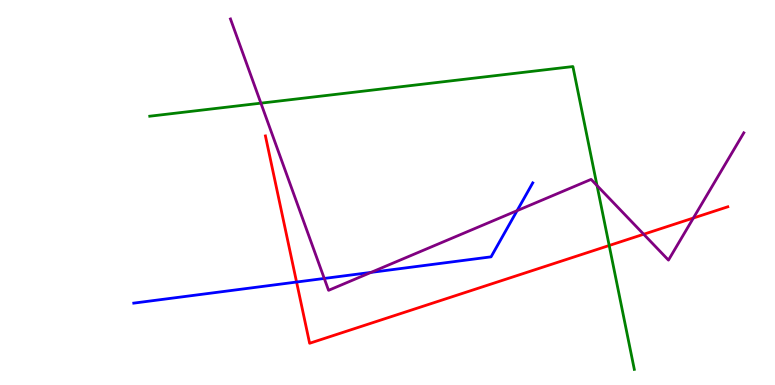[{'lines': ['blue', 'red'], 'intersections': [{'x': 3.83, 'y': 2.67}]}, {'lines': ['green', 'red'], 'intersections': [{'x': 7.86, 'y': 3.62}]}, {'lines': ['purple', 'red'], 'intersections': [{'x': 8.31, 'y': 3.92}, {'x': 8.95, 'y': 4.34}]}, {'lines': ['blue', 'green'], 'intersections': []}, {'lines': ['blue', 'purple'], 'intersections': [{'x': 4.18, 'y': 2.77}, {'x': 4.79, 'y': 2.92}, {'x': 6.67, 'y': 4.53}]}, {'lines': ['green', 'purple'], 'intersections': [{'x': 3.37, 'y': 7.32}, {'x': 7.7, 'y': 5.18}]}]